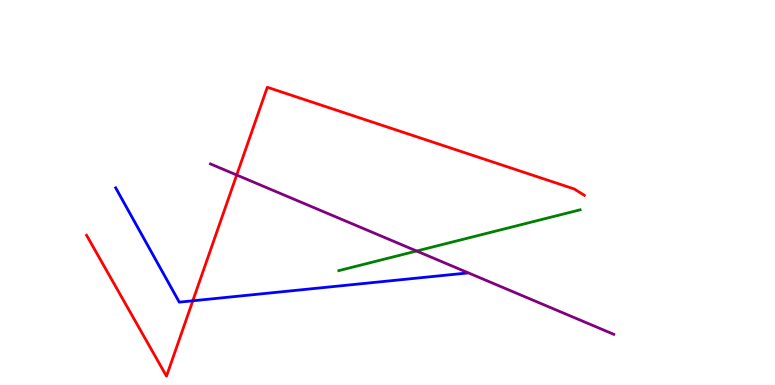[{'lines': ['blue', 'red'], 'intersections': [{'x': 2.49, 'y': 2.19}]}, {'lines': ['green', 'red'], 'intersections': []}, {'lines': ['purple', 'red'], 'intersections': [{'x': 3.05, 'y': 5.45}]}, {'lines': ['blue', 'green'], 'intersections': []}, {'lines': ['blue', 'purple'], 'intersections': []}, {'lines': ['green', 'purple'], 'intersections': [{'x': 5.38, 'y': 3.48}]}]